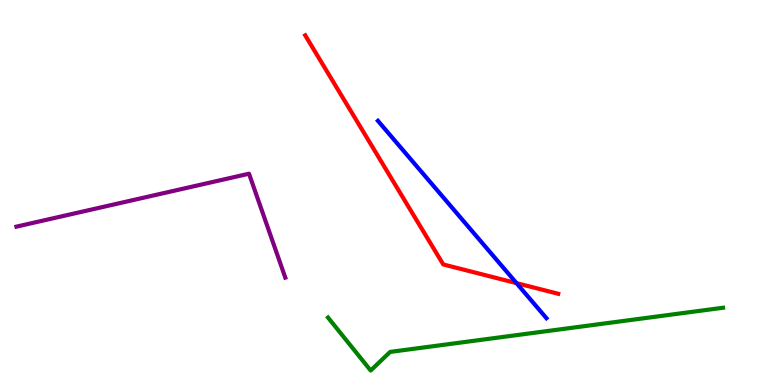[{'lines': ['blue', 'red'], 'intersections': [{'x': 6.66, 'y': 2.65}]}, {'lines': ['green', 'red'], 'intersections': []}, {'lines': ['purple', 'red'], 'intersections': []}, {'lines': ['blue', 'green'], 'intersections': []}, {'lines': ['blue', 'purple'], 'intersections': []}, {'lines': ['green', 'purple'], 'intersections': []}]